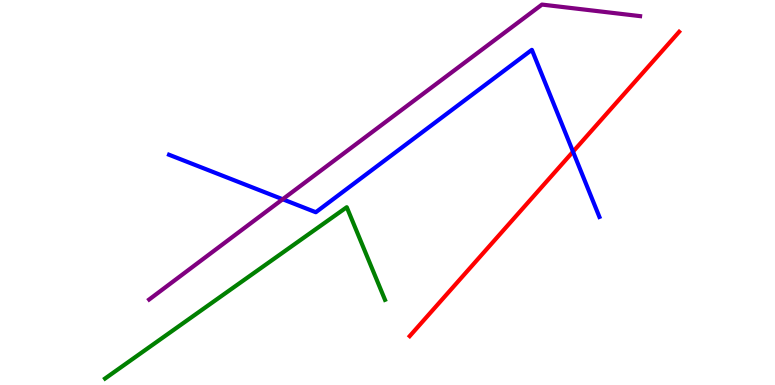[{'lines': ['blue', 'red'], 'intersections': [{'x': 7.39, 'y': 6.06}]}, {'lines': ['green', 'red'], 'intersections': []}, {'lines': ['purple', 'red'], 'intersections': []}, {'lines': ['blue', 'green'], 'intersections': []}, {'lines': ['blue', 'purple'], 'intersections': [{'x': 3.65, 'y': 4.82}]}, {'lines': ['green', 'purple'], 'intersections': []}]